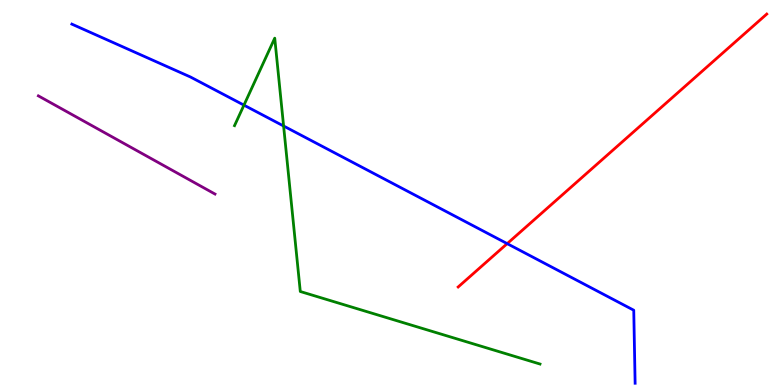[{'lines': ['blue', 'red'], 'intersections': [{'x': 6.54, 'y': 3.67}]}, {'lines': ['green', 'red'], 'intersections': []}, {'lines': ['purple', 'red'], 'intersections': []}, {'lines': ['blue', 'green'], 'intersections': [{'x': 3.15, 'y': 7.27}, {'x': 3.66, 'y': 6.73}]}, {'lines': ['blue', 'purple'], 'intersections': []}, {'lines': ['green', 'purple'], 'intersections': []}]